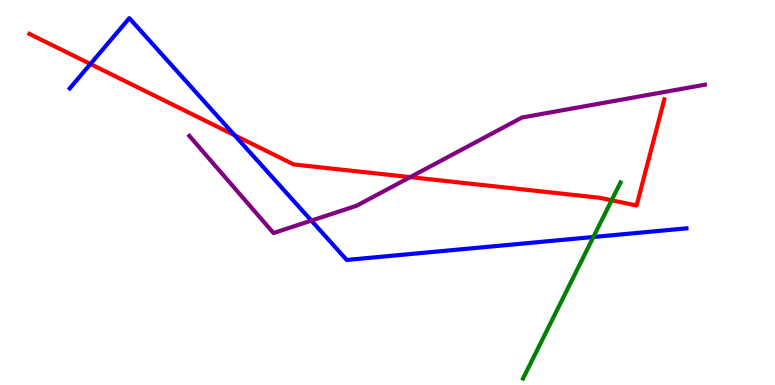[{'lines': ['blue', 'red'], 'intersections': [{'x': 1.17, 'y': 8.34}, {'x': 3.03, 'y': 6.49}]}, {'lines': ['green', 'red'], 'intersections': [{'x': 7.89, 'y': 4.8}]}, {'lines': ['purple', 'red'], 'intersections': [{'x': 5.29, 'y': 5.4}]}, {'lines': ['blue', 'green'], 'intersections': [{'x': 7.66, 'y': 3.84}]}, {'lines': ['blue', 'purple'], 'intersections': [{'x': 4.02, 'y': 4.27}]}, {'lines': ['green', 'purple'], 'intersections': []}]